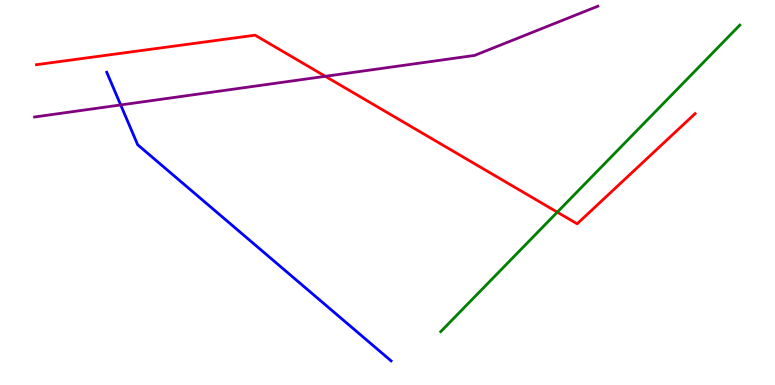[{'lines': ['blue', 'red'], 'intersections': []}, {'lines': ['green', 'red'], 'intersections': [{'x': 7.19, 'y': 4.49}]}, {'lines': ['purple', 'red'], 'intersections': [{'x': 4.2, 'y': 8.02}]}, {'lines': ['blue', 'green'], 'intersections': []}, {'lines': ['blue', 'purple'], 'intersections': [{'x': 1.56, 'y': 7.27}]}, {'lines': ['green', 'purple'], 'intersections': []}]